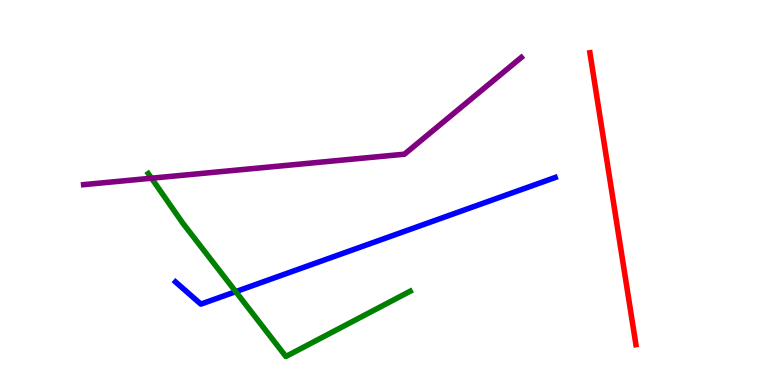[{'lines': ['blue', 'red'], 'intersections': []}, {'lines': ['green', 'red'], 'intersections': []}, {'lines': ['purple', 'red'], 'intersections': []}, {'lines': ['blue', 'green'], 'intersections': [{'x': 3.04, 'y': 2.42}]}, {'lines': ['blue', 'purple'], 'intersections': []}, {'lines': ['green', 'purple'], 'intersections': [{'x': 1.95, 'y': 5.37}]}]